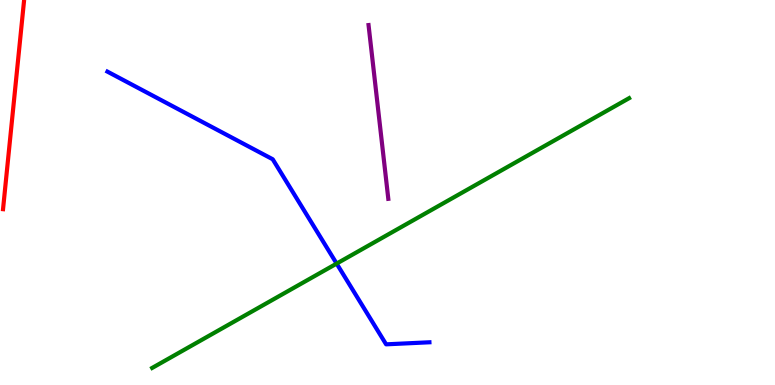[{'lines': ['blue', 'red'], 'intersections': []}, {'lines': ['green', 'red'], 'intersections': []}, {'lines': ['purple', 'red'], 'intersections': []}, {'lines': ['blue', 'green'], 'intersections': [{'x': 4.34, 'y': 3.15}]}, {'lines': ['blue', 'purple'], 'intersections': []}, {'lines': ['green', 'purple'], 'intersections': []}]